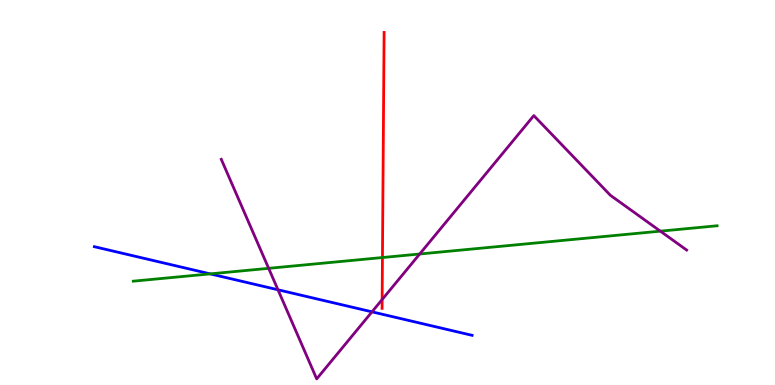[{'lines': ['blue', 'red'], 'intersections': []}, {'lines': ['green', 'red'], 'intersections': [{'x': 4.93, 'y': 3.31}]}, {'lines': ['purple', 'red'], 'intersections': [{'x': 4.93, 'y': 2.22}]}, {'lines': ['blue', 'green'], 'intersections': [{'x': 2.71, 'y': 2.89}]}, {'lines': ['blue', 'purple'], 'intersections': [{'x': 3.59, 'y': 2.47}, {'x': 4.8, 'y': 1.9}]}, {'lines': ['green', 'purple'], 'intersections': [{'x': 3.47, 'y': 3.03}, {'x': 5.42, 'y': 3.4}, {'x': 8.52, 'y': 4.0}]}]